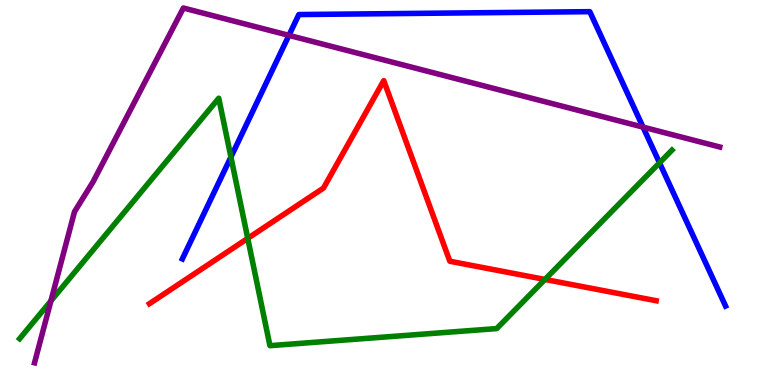[{'lines': ['blue', 'red'], 'intersections': []}, {'lines': ['green', 'red'], 'intersections': [{'x': 3.2, 'y': 3.81}, {'x': 7.03, 'y': 2.74}]}, {'lines': ['purple', 'red'], 'intersections': []}, {'lines': ['blue', 'green'], 'intersections': [{'x': 2.98, 'y': 5.92}, {'x': 8.51, 'y': 5.77}]}, {'lines': ['blue', 'purple'], 'intersections': [{'x': 3.73, 'y': 9.08}, {'x': 8.3, 'y': 6.7}]}, {'lines': ['green', 'purple'], 'intersections': [{'x': 0.657, 'y': 2.18}]}]